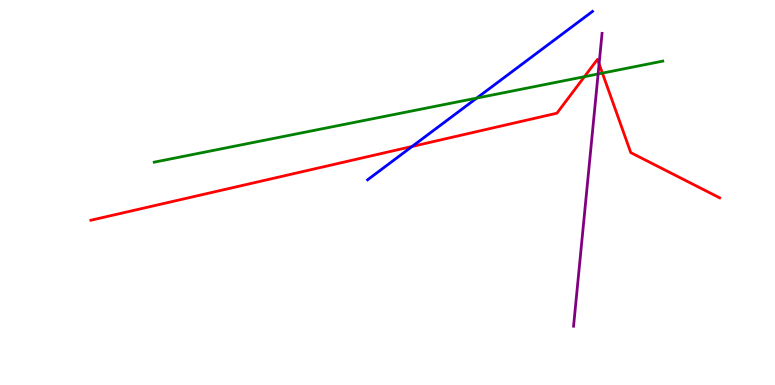[{'lines': ['blue', 'red'], 'intersections': [{'x': 5.32, 'y': 6.2}]}, {'lines': ['green', 'red'], 'intersections': [{'x': 7.54, 'y': 8.01}, {'x': 7.77, 'y': 8.1}]}, {'lines': ['purple', 'red'], 'intersections': [{'x': 7.73, 'y': 8.34}]}, {'lines': ['blue', 'green'], 'intersections': [{'x': 6.15, 'y': 7.45}]}, {'lines': ['blue', 'purple'], 'intersections': []}, {'lines': ['green', 'purple'], 'intersections': [{'x': 7.72, 'y': 8.08}]}]